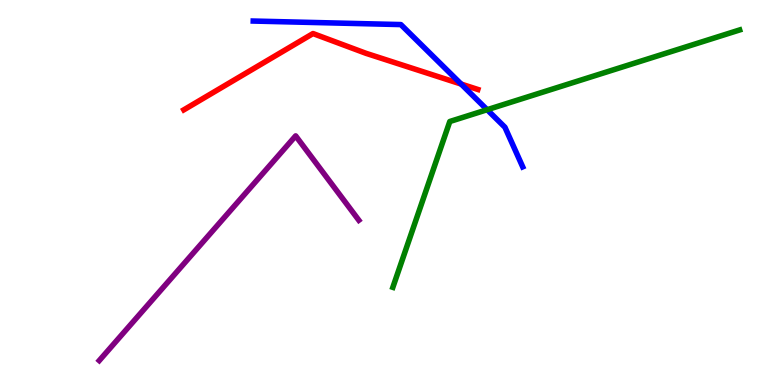[{'lines': ['blue', 'red'], 'intersections': [{'x': 5.95, 'y': 7.82}]}, {'lines': ['green', 'red'], 'intersections': []}, {'lines': ['purple', 'red'], 'intersections': []}, {'lines': ['blue', 'green'], 'intersections': [{'x': 6.29, 'y': 7.15}]}, {'lines': ['blue', 'purple'], 'intersections': []}, {'lines': ['green', 'purple'], 'intersections': []}]